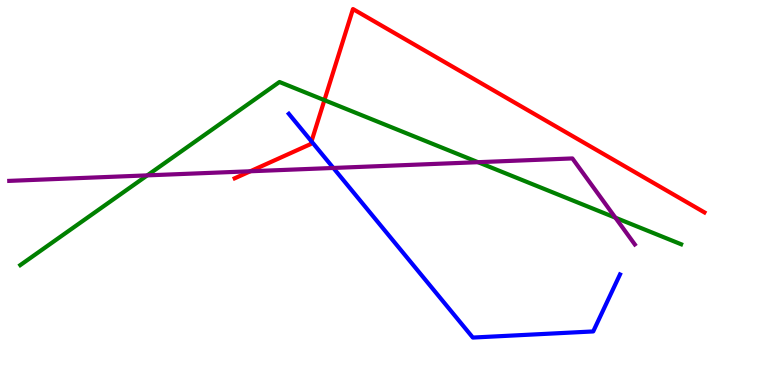[{'lines': ['blue', 'red'], 'intersections': [{'x': 4.02, 'y': 6.33}]}, {'lines': ['green', 'red'], 'intersections': [{'x': 4.19, 'y': 7.4}]}, {'lines': ['purple', 'red'], 'intersections': [{'x': 3.23, 'y': 5.55}]}, {'lines': ['blue', 'green'], 'intersections': []}, {'lines': ['blue', 'purple'], 'intersections': [{'x': 4.3, 'y': 5.64}]}, {'lines': ['green', 'purple'], 'intersections': [{'x': 1.9, 'y': 5.44}, {'x': 6.17, 'y': 5.79}, {'x': 7.94, 'y': 4.35}]}]